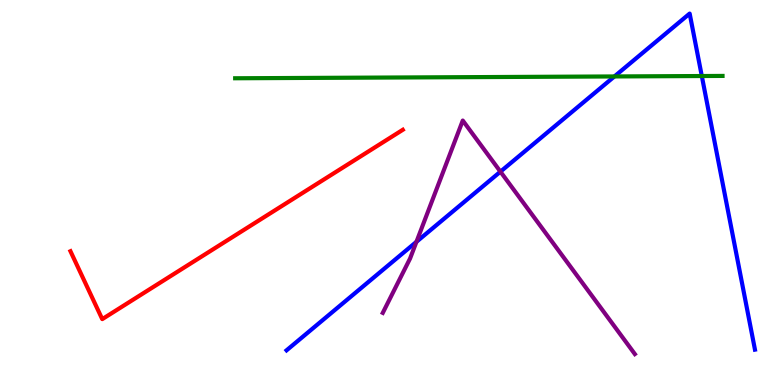[{'lines': ['blue', 'red'], 'intersections': []}, {'lines': ['green', 'red'], 'intersections': []}, {'lines': ['purple', 'red'], 'intersections': []}, {'lines': ['blue', 'green'], 'intersections': [{'x': 7.93, 'y': 8.01}, {'x': 9.06, 'y': 8.03}]}, {'lines': ['blue', 'purple'], 'intersections': [{'x': 5.37, 'y': 3.72}, {'x': 6.46, 'y': 5.54}]}, {'lines': ['green', 'purple'], 'intersections': []}]